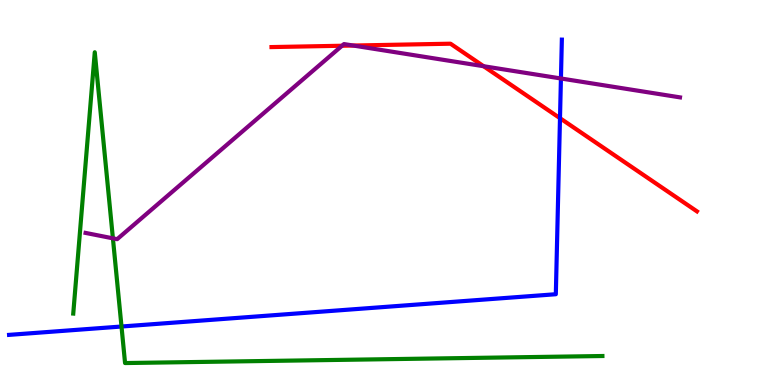[{'lines': ['blue', 'red'], 'intersections': [{'x': 7.23, 'y': 6.93}]}, {'lines': ['green', 'red'], 'intersections': []}, {'lines': ['purple', 'red'], 'intersections': [{'x': 4.41, 'y': 8.81}, {'x': 4.56, 'y': 8.82}, {'x': 6.24, 'y': 8.28}]}, {'lines': ['blue', 'green'], 'intersections': [{'x': 1.57, 'y': 1.52}]}, {'lines': ['blue', 'purple'], 'intersections': [{'x': 7.24, 'y': 7.96}]}, {'lines': ['green', 'purple'], 'intersections': [{'x': 1.46, 'y': 3.81}]}]